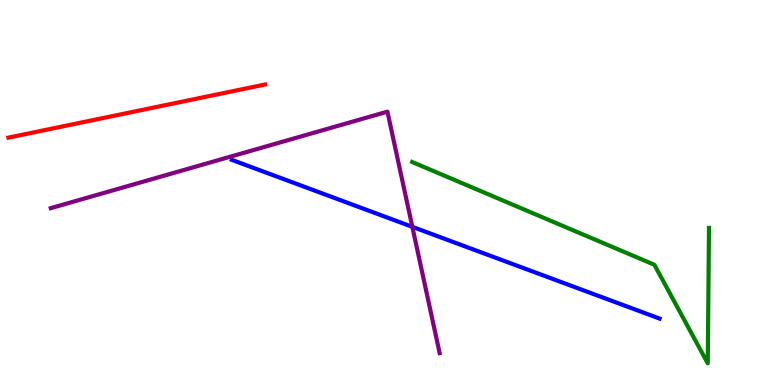[{'lines': ['blue', 'red'], 'intersections': []}, {'lines': ['green', 'red'], 'intersections': []}, {'lines': ['purple', 'red'], 'intersections': []}, {'lines': ['blue', 'green'], 'intersections': []}, {'lines': ['blue', 'purple'], 'intersections': [{'x': 5.32, 'y': 4.11}]}, {'lines': ['green', 'purple'], 'intersections': []}]